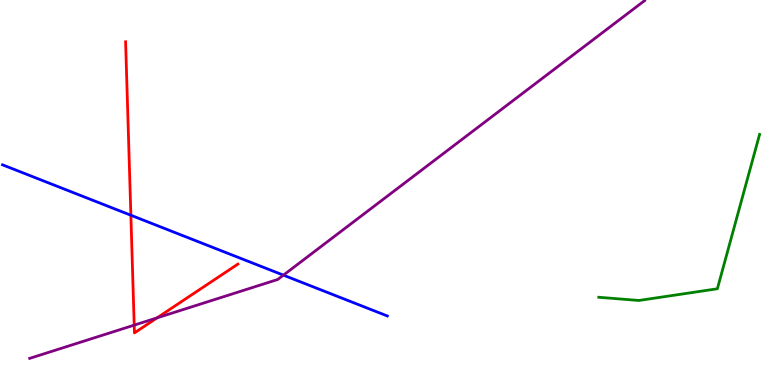[{'lines': ['blue', 'red'], 'intersections': [{'x': 1.69, 'y': 4.41}]}, {'lines': ['green', 'red'], 'intersections': []}, {'lines': ['purple', 'red'], 'intersections': [{'x': 1.73, 'y': 1.56}, {'x': 2.03, 'y': 1.74}]}, {'lines': ['blue', 'green'], 'intersections': []}, {'lines': ['blue', 'purple'], 'intersections': [{'x': 3.66, 'y': 2.85}]}, {'lines': ['green', 'purple'], 'intersections': []}]